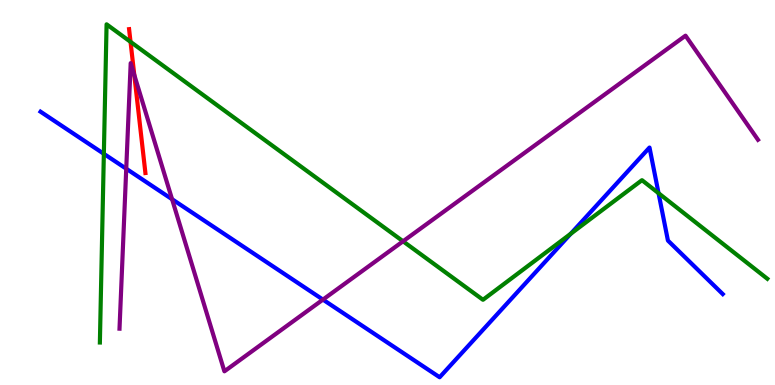[{'lines': ['blue', 'red'], 'intersections': []}, {'lines': ['green', 'red'], 'intersections': [{'x': 1.68, 'y': 8.91}]}, {'lines': ['purple', 'red'], 'intersections': [{'x': 1.73, 'y': 8.05}]}, {'lines': ['blue', 'green'], 'intersections': [{'x': 1.34, 'y': 6.0}, {'x': 7.36, 'y': 3.93}, {'x': 8.5, 'y': 4.98}]}, {'lines': ['blue', 'purple'], 'intersections': [{'x': 1.63, 'y': 5.62}, {'x': 2.22, 'y': 4.83}, {'x': 4.17, 'y': 2.22}]}, {'lines': ['green', 'purple'], 'intersections': [{'x': 5.2, 'y': 3.73}]}]